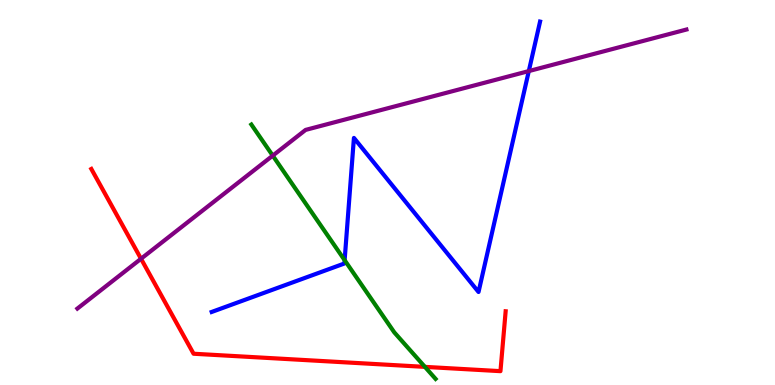[{'lines': ['blue', 'red'], 'intersections': []}, {'lines': ['green', 'red'], 'intersections': [{'x': 5.48, 'y': 0.471}]}, {'lines': ['purple', 'red'], 'intersections': [{'x': 1.82, 'y': 3.28}]}, {'lines': ['blue', 'green'], 'intersections': [{'x': 4.45, 'y': 3.24}]}, {'lines': ['blue', 'purple'], 'intersections': [{'x': 6.82, 'y': 8.15}]}, {'lines': ['green', 'purple'], 'intersections': [{'x': 3.52, 'y': 5.96}]}]